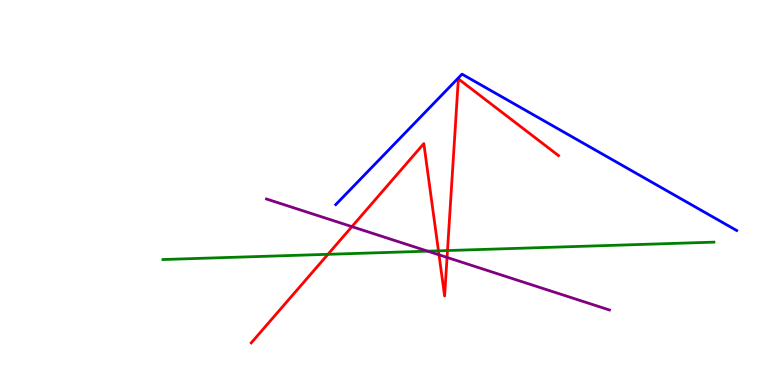[{'lines': ['blue', 'red'], 'intersections': []}, {'lines': ['green', 'red'], 'intersections': [{'x': 4.23, 'y': 3.39}, {'x': 5.66, 'y': 3.48}, {'x': 5.77, 'y': 3.49}]}, {'lines': ['purple', 'red'], 'intersections': [{'x': 4.54, 'y': 4.11}, {'x': 5.66, 'y': 3.38}, {'x': 5.77, 'y': 3.31}]}, {'lines': ['blue', 'green'], 'intersections': []}, {'lines': ['blue', 'purple'], 'intersections': []}, {'lines': ['green', 'purple'], 'intersections': [{'x': 5.52, 'y': 3.48}]}]